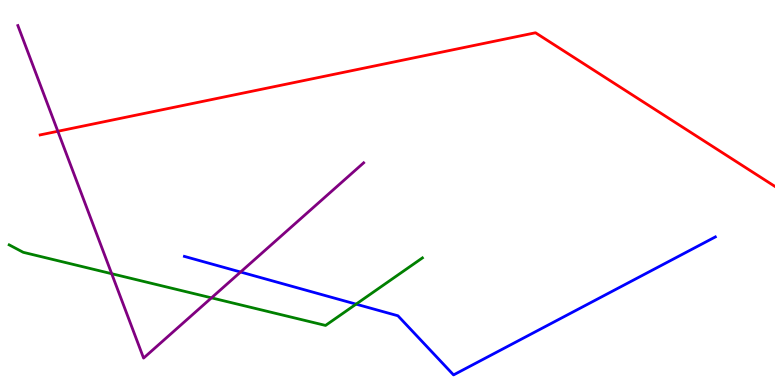[{'lines': ['blue', 'red'], 'intersections': []}, {'lines': ['green', 'red'], 'intersections': []}, {'lines': ['purple', 'red'], 'intersections': [{'x': 0.746, 'y': 6.59}]}, {'lines': ['blue', 'green'], 'intersections': [{'x': 4.59, 'y': 2.1}]}, {'lines': ['blue', 'purple'], 'intersections': [{'x': 3.1, 'y': 2.93}]}, {'lines': ['green', 'purple'], 'intersections': [{'x': 1.44, 'y': 2.89}, {'x': 2.73, 'y': 2.26}]}]